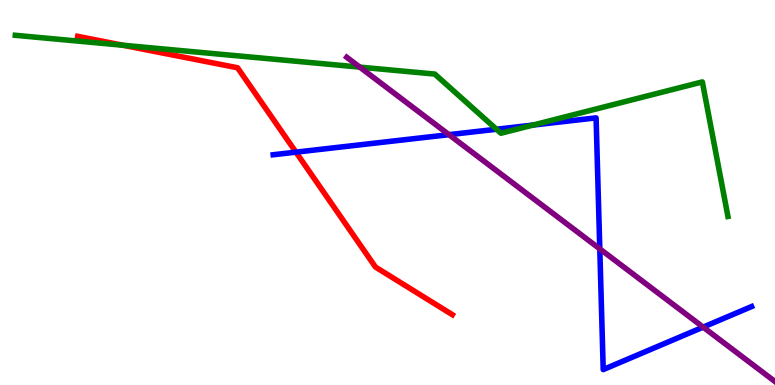[{'lines': ['blue', 'red'], 'intersections': [{'x': 3.82, 'y': 6.05}]}, {'lines': ['green', 'red'], 'intersections': [{'x': 1.59, 'y': 8.82}]}, {'lines': ['purple', 'red'], 'intersections': []}, {'lines': ['blue', 'green'], 'intersections': [{'x': 6.41, 'y': 6.64}, {'x': 6.88, 'y': 6.75}]}, {'lines': ['blue', 'purple'], 'intersections': [{'x': 5.79, 'y': 6.5}, {'x': 7.74, 'y': 3.54}, {'x': 9.07, 'y': 1.5}]}, {'lines': ['green', 'purple'], 'intersections': [{'x': 4.64, 'y': 8.26}]}]